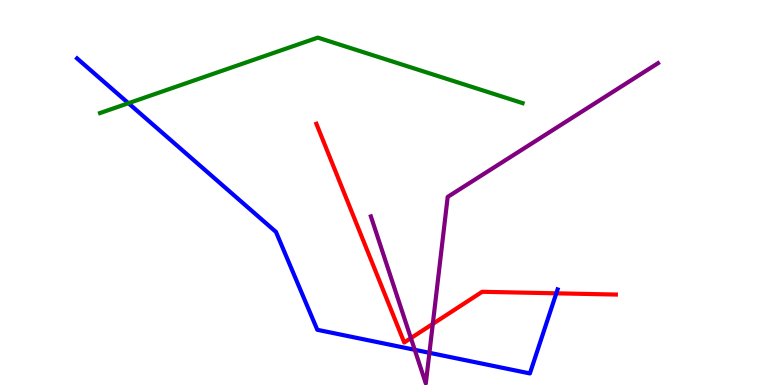[{'lines': ['blue', 'red'], 'intersections': [{'x': 7.18, 'y': 2.38}]}, {'lines': ['green', 'red'], 'intersections': []}, {'lines': ['purple', 'red'], 'intersections': [{'x': 5.3, 'y': 1.22}, {'x': 5.58, 'y': 1.59}]}, {'lines': ['blue', 'green'], 'intersections': [{'x': 1.66, 'y': 7.32}]}, {'lines': ['blue', 'purple'], 'intersections': [{'x': 5.35, 'y': 0.914}, {'x': 5.54, 'y': 0.836}]}, {'lines': ['green', 'purple'], 'intersections': []}]